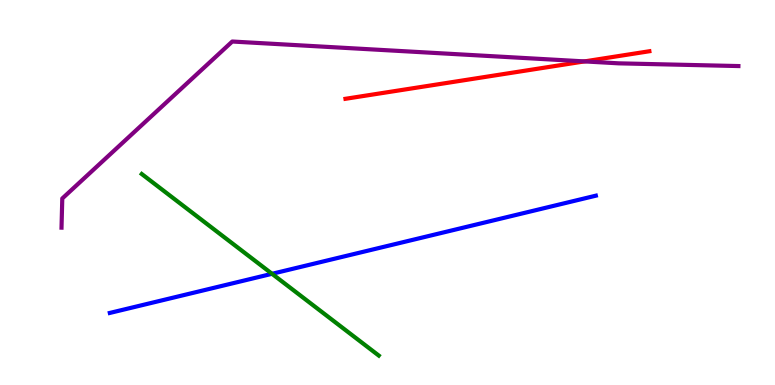[{'lines': ['blue', 'red'], 'intersections': []}, {'lines': ['green', 'red'], 'intersections': []}, {'lines': ['purple', 'red'], 'intersections': [{'x': 7.54, 'y': 8.41}]}, {'lines': ['blue', 'green'], 'intersections': [{'x': 3.51, 'y': 2.89}]}, {'lines': ['blue', 'purple'], 'intersections': []}, {'lines': ['green', 'purple'], 'intersections': []}]